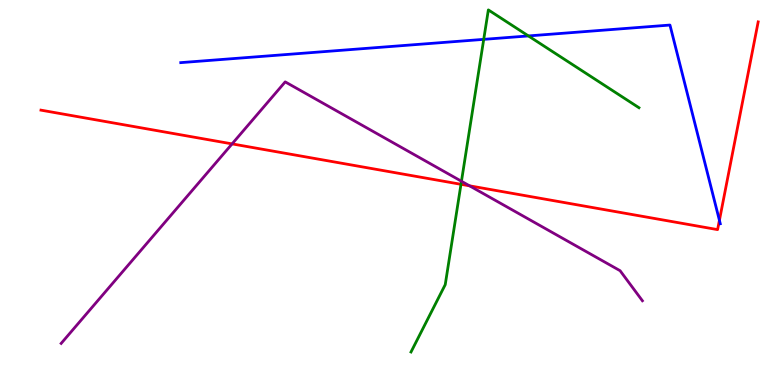[{'lines': ['blue', 'red'], 'intersections': [{'x': 9.28, 'y': 4.28}]}, {'lines': ['green', 'red'], 'intersections': [{'x': 5.95, 'y': 5.21}]}, {'lines': ['purple', 'red'], 'intersections': [{'x': 2.99, 'y': 6.26}, {'x': 6.06, 'y': 5.17}]}, {'lines': ['blue', 'green'], 'intersections': [{'x': 6.24, 'y': 8.98}, {'x': 6.82, 'y': 9.07}]}, {'lines': ['blue', 'purple'], 'intersections': []}, {'lines': ['green', 'purple'], 'intersections': [{'x': 5.95, 'y': 5.29}]}]